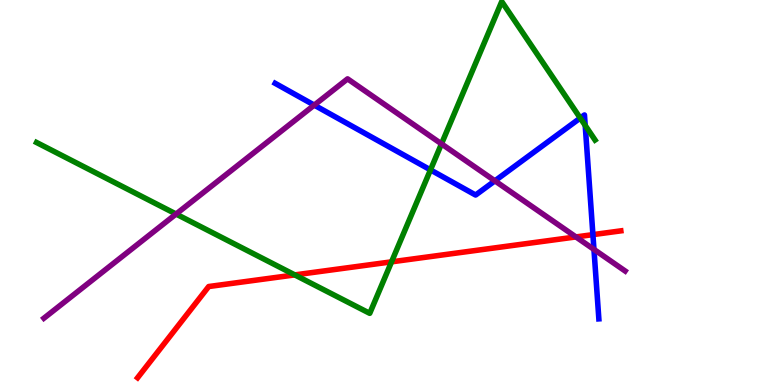[{'lines': ['blue', 'red'], 'intersections': [{'x': 7.65, 'y': 3.91}]}, {'lines': ['green', 'red'], 'intersections': [{'x': 3.8, 'y': 2.86}, {'x': 5.05, 'y': 3.2}]}, {'lines': ['purple', 'red'], 'intersections': [{'x': 7.43, 'y': 3.85}]}, {'lines': ['blue', 'green'], 'intersections': [{'x': 5.55, 'y': 5.59}, {'x': 7.49, 'y': 6.93}, {'x': 7.55, 'y': 6.74}]}, {'lines': ['blue', 'purple'], 'intersections': [{'x': 4.05, 'y': 7.27}, {'x': 6.39, 'y': 5.3}, {'x': 7.66, 'y': 3.52}]}, {'lines': ['green', 'purple'], 'intersections': [{'x': 2.27, 'y': 4.44}, {'x': 5.7, 'y': 6.26}]}]